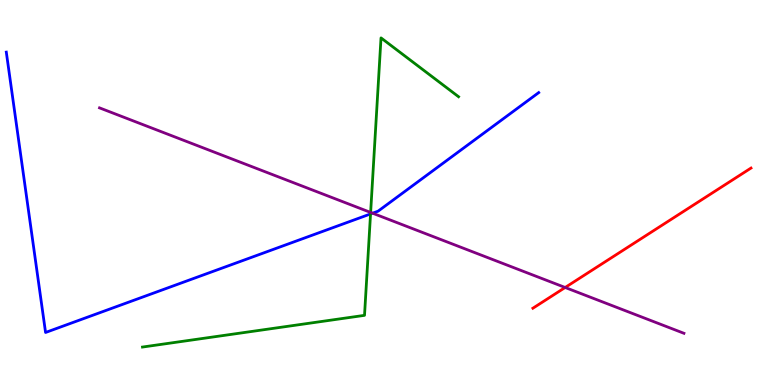[{'lines': ['blue', 'red'], 'intersections': []}, {'lines': ['green', 'red'], 'intersections': []}, {'lines': ['purple', 'red'], 'intersections': [{'x': 7.29, 'y': 2.53}]}, {'lines': ['blue', 'green'], 'intersections': [{'x': 4.78, 'y': 4.44}]}, {'lines': ['blue', 'purple'], 'intersections': [{'x': 4.81, 'y': 4.46}]}, {'lines': ['green', 'purple'], 'intersections': [{'x': 4.78, 'y': 4.48}]}]